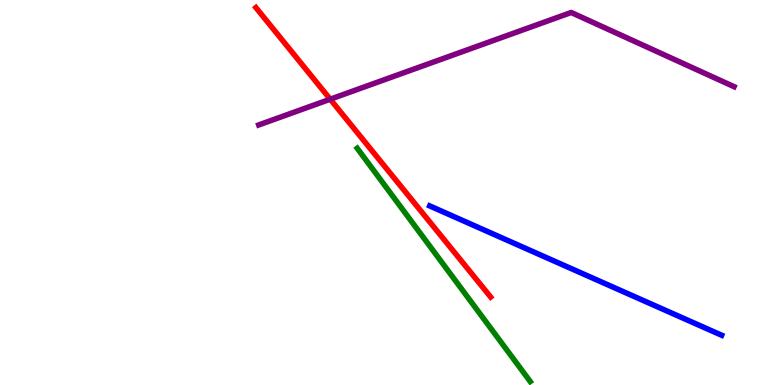[{'lines': ['blue', 'red'], 'intersections': []}, {'lines': ['green', 'red'], 'intersections': []}, {'lines': ['purple', 'red'], 'intersections': [{'x': 4.26, 'y': 7.42}]}, {'lines': ['blue', 'green'], 'intersections': []}, {'lines': ['blue', 'purple'], 'intersections': []}, {'lines': ['green', 'purple'], 'intersections': []}]